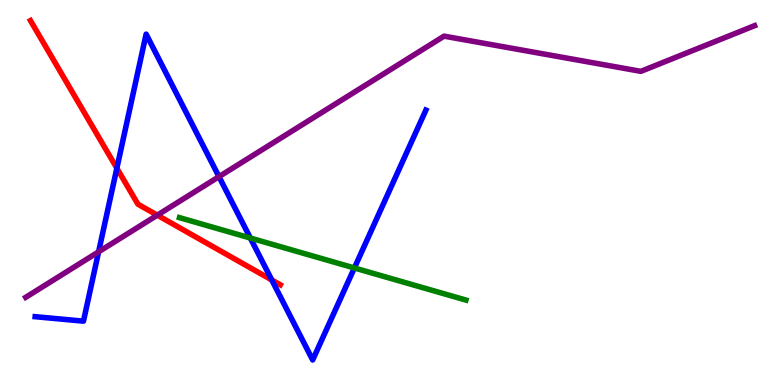[{'lines': ['blue', 'red'], 'intersections': [{'x': 1.51, 'y': 5.63}, {'x': 3.51, 'y': 2.73}]}, {'lines': ['green', 'red'], 'intersections': []}, {'lines': ['purple', 'red'], 'intersections': [{'x': 2.03, 'y': 4.41}]}, {'lines': ['blue', 'green'], 'intersections': [{'x': 3.23, 'y': 3.82}, {'x': 4.57, 'y': 3.04}]}, {'lines': ['blue', 'purple'], 'intersections': [{'x': 1.27, 'y': 3.46}, {'x': 2.83, 'y': 5.41}]}, {'lines': ['green', 'purple'], 'intersections': []}]